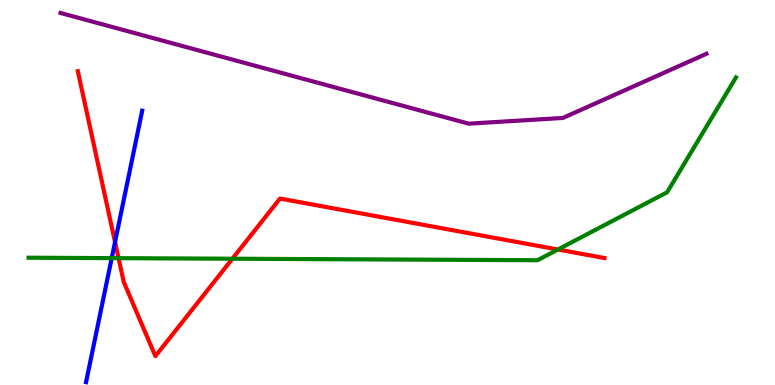[{'lines': ['blue', 'red'], 'intersections': [{'x': 1.48, 'y': 3.71}]}, {'lines': ['green', 'red'], 'intersections': [{'x': 1.53, 'y': 3.29}, {'x': 3.0, 'y': 3.28}, {'x': 7.2, 'y': 3.52}]}, {'lines': ['purple', 'red'], 'intersections': []}, {'lines': ['blue', 'green'], 'intersections': [{'x': 1.44, 'y': 3.3}]}, {'lines': ['blue', 'purple'], 'intersections': []}, {'lines': ['green', 'purple'], 'intersections': []}]